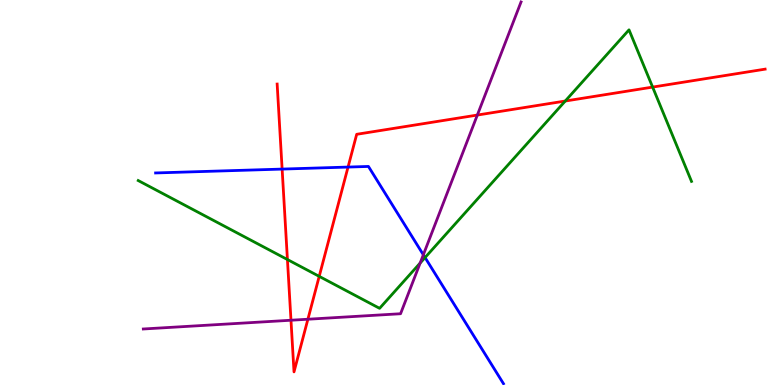[{'lines': ['blue', 'red'], 'intersections': [{'x': 3.64, 'y': 5.61}, {'x': 4.49, 'y': 5.66}]}, {'lines': ['green', 'red'], 'intersections': [{'x': 3.71, 'y': 3.26}, {'x': 4.12, 'y': 2.82}, {'x': 7.29, 'y': 7.38}, {'x': 8.42, 'y': 7.74}]}, {'lines': ['purple', 'red'], 'intersections': [{'x': 3.75, 'y': 1.68}, {'x': 3.97, 'y': 1.71}, {'x': 6.16, 'y': 7.01}]}, {'lines': ['blue', 'green'], 'intersections': [{'x': 5.48, 'y': 3.31}]}, {'lines': ['blue', 'purple'], 'intersections': [{'x': 5.46, 'y': 3.38}]}, {'lines': ['green', 'purple'], 'intersections': [{'x': 5.42, 'y': 3.17}]}]